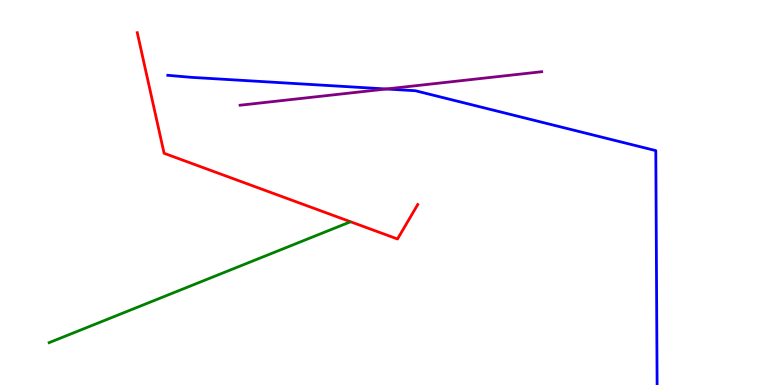[{'lines': ['blue', 'red'], 'intersections': []}, {'lines': ['green', 'red'], 'intersections': []}, {'lines': ['purple', 'red'], 'intersections': []}, {'lines': ['blue', 'green'], 'intersections': []}, {'lines': ['blue', 'purple'], 'intersections': [{'x': 4.98, 'y': 7.69}]}, {'lines': ['green', 'purple'], 'intersections': []}]